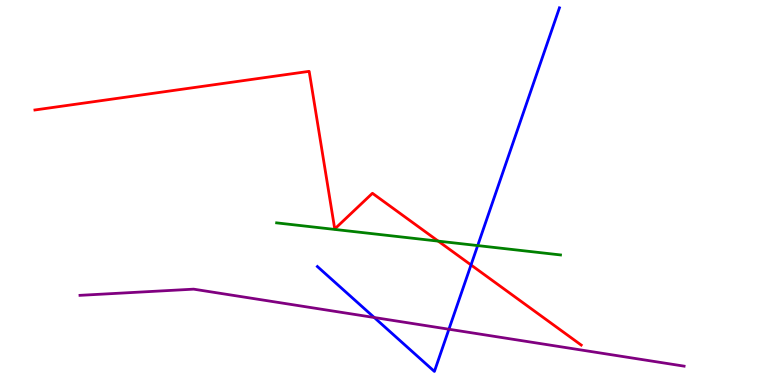[{'lines': ['blue', 'red'], 'intersections': [{'x': 6.08, 'y': 3.12}]}, {'lines': ['green', 'red'], 'intersections': [{'x': 5.65, 'y': 3.74}]}, {'lines': ['purple', 'red'], 'intersections': []}, {'lines': ['blue', 'green'], 'intersections': [{'x': 6.16, 'y': 3.62}]}, {'lines': ['blue', 'purple'], 'intersections': [{'x': 4.83, 'y': 1.75}, {'x': 5.79, 'y': 1.45}]}, {'lines': ['green', 'purple'], 'intersections': []}]